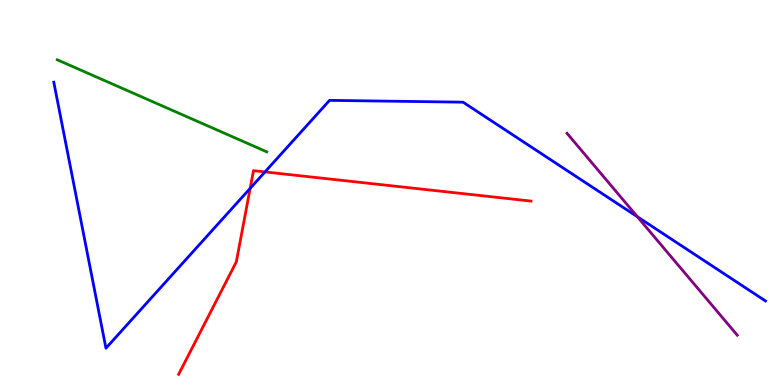[{'lines': ['blue', 'red'], 'intersections': [{'x': 3.23, 'y': 5.11}, {'x': 3.42, 'y': 5.53}]}, {'lines': ['green', 'red'], 'intersections': []}, {'lines': ['purple', 'red'], 'intersections': []}, {'lines': ['blue', 'green'], 'intersections': []}, {'lines': ['blue', 'purple'], 'intersections': [{'x': 8.22, 'y': 4.37}]}, {'lines': ['green', 'purple'], 'intersections': []}]